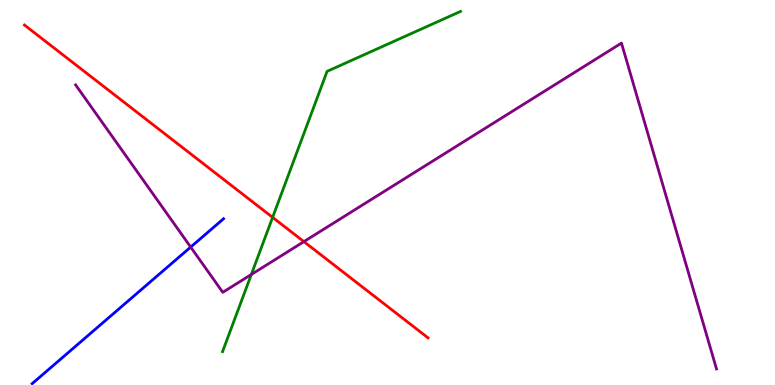[{'lines': ['blue', 'red'], 'intersections': []}, {'lines': ['green', 'red'], 'intersections': [{'x': 3.52, 'y': 4.35}]}, {'lines': ['purple', 'red'], 'intersections': [{'x': 3.92, 'y': 3.72}]}, {'lines': ['blue', 'green'], 'intersections': []}, {'lines': ['blue', 'purple'], 'intersections': [{'x': 2.46, 'y': 3.58}]}, {'lines': ['green', 'purple'], 'intersections': [{'x': 3.24, 'y': 2.87}]}]